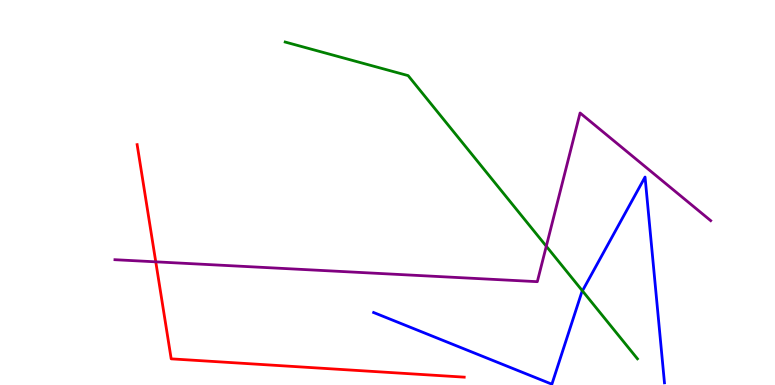[{'lines': ['blue', 'red'], 'intersections': []}, {'lines': ['green', 'red'], 'intersections': []}, {'lines': ['purple', 'red'], 'intersections': [{'x': 2.01, 'y': 3.2}]}, {'lines': ['blue', 'green'], 'intersections': [{'x': 7.52, 'y': 2.45}]}, {'lines': ['blue', 'purple'], 'intersections': []}, {'lines': ['green', 'purple'], 'intersections': [{'x': 7.05, 'y': 3.6}]}]